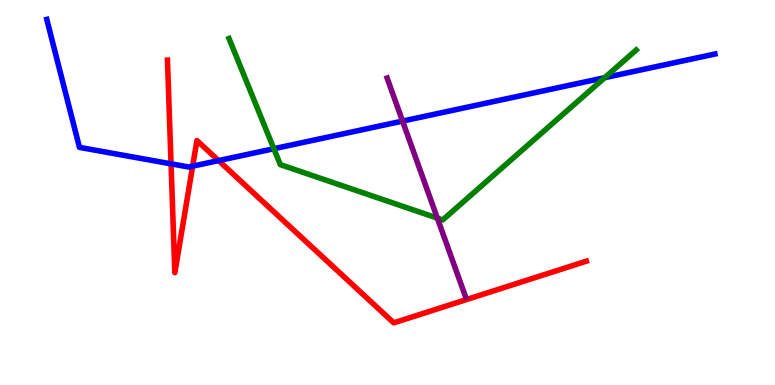[{'lines': ['blue', 'red'], 'intersections': [{'x': 2.21, 'y': 5.74}, {'x': 2.49, 'y': 5.68}, {'x': 2.82, 'y': 5.83}]}, {'lines': ['green', 'red'], 'intersections': []}, {'lines': ['purple', 'red'], 'intersections': []}, {'lines': ['blue', 'green'], 'intersections': [{'x': 3.53, 'y': 6.14}, {'x': 7.8, 'y': 7.98}]}, {'lines': ['blue', 'purple'], 'intersections': [{'x': 5.19, 'y': 6.85}]}, {'lines': ['green', 'purple'], 'intersections': [{'x': 5.64, 'y': 4.33}]}]